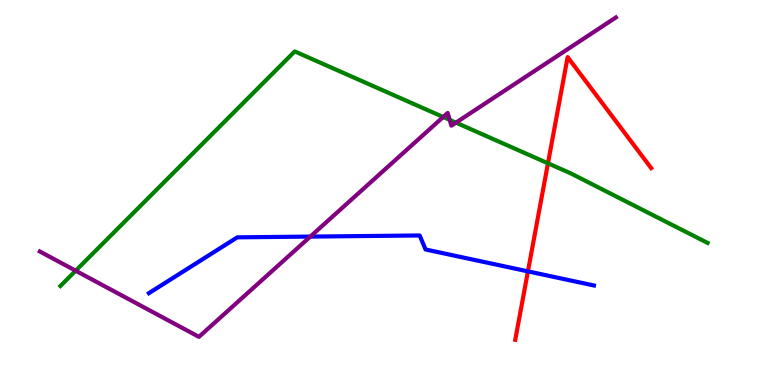[{'lines': ['blue', 'red'], 'intersections': [{'x': 6.81, 'y': 2.95}]}, {'lines': ['green', 'red'], 'intersections': [{'x': 7.07, 'y': 5.76}]}, {'lines': ['purple', 'red'], 'intersections': []}, {'lines': ['blue', 'green'], 'intersections': []}, {'lines': ['blue', 'purple'], 'intersections': [{'x': 4.0, 'y': 3.85}]}, {'lines': ['green', 'purple'], 'intersections': [{'x': 0.977, 'y': 2.97}, {'x': 5.72, 'y': 6.96}, {'x': 5.8, 'y': 6.89}, {'x': 5.88, 'y': 6.81}]}]